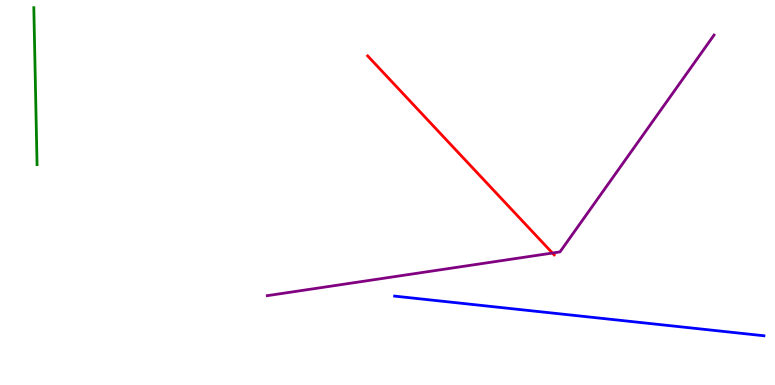[{'lines': ['blue', 'red'], 'intersections': []}, {'lines': ['green', 'red'], 'intersections': []}, {'lines': ['purple', 'red'], 'intersections': [{'x': 7.13, 'y': 3.43}]}, {'lines': ['blue', 'green'], 'intersections': []}, {'lines': ['blue', 'purple'], 'intersections': []}, {'lines': ['green', 'purple'], 'intersections': []}]